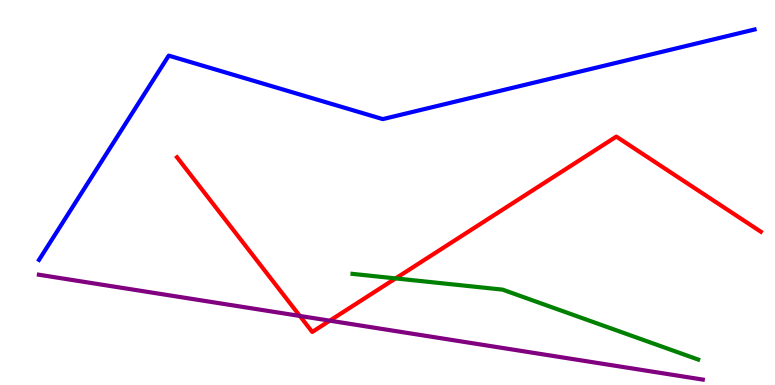[{'lines': ['blue', 'red'], 'intersections': []}, {'lines': ['green', 'red'], 'intersections': [{'x': 5.1, 'y': 2.77}]}, {'lines': ['purple', 'red'], 'intersections': [{'x': 3.87, 'y': 1.79}, {'x': 4.26, 'y': 1.67}]}, {'lines': ['blue', 'green'], 'intersections': []}, {'lines': ['blue', 'purple'], 'intersections': []}, {'lines': ['green', 'purple'], 'intersections': []}]